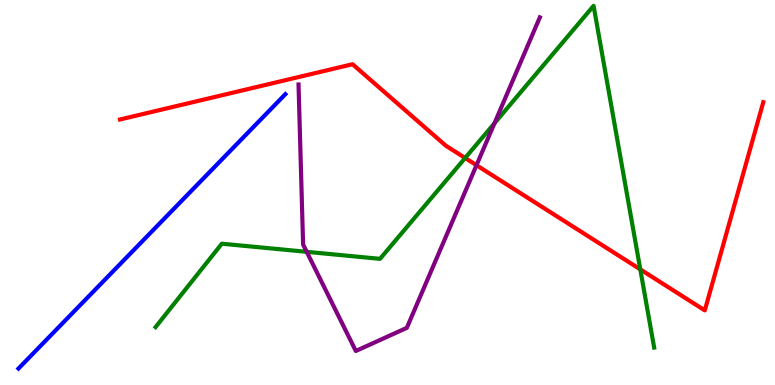[{'lines': ['blue', 'red'], 'intersections': []}, {'lines': ['green', 'red'], 'intersections': [{'x': 6.0, 'y': 5.9}, {'x': 8.26, 'y': 3.0}]}, {'lines': ['purple', 'red'], 'intersections': [{'x': 6.15, 'y': 5.71}]}, {'lines': ['blue', 'green'], 'intersections': []}, {'lines': ['blue', 'purple'], 'intersections': []}, {'lines': ['green', 'purple'], 'intersections': [{'x': 3.96, 'y': 3.46}, {'x': 6.38, 'y': 6.8}]}]